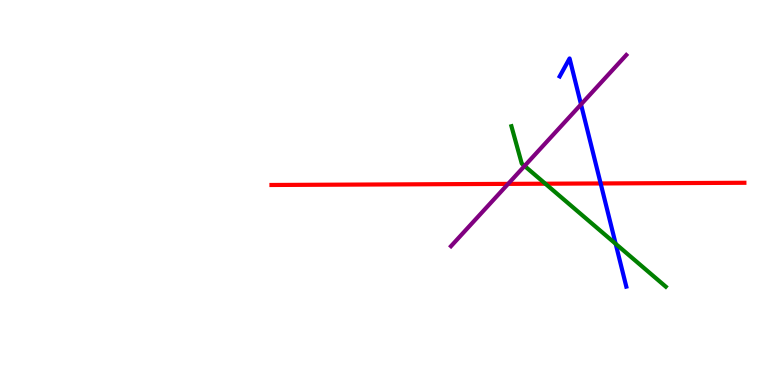[{'lines': ['blue', 'red'], 'intersections': [{'x': 7.75, 'y': 5.24}]}, {'lines': ['green', 'red'], 'intersections': [{'x': 7.04, 'y': 5.23}]}, {'lines': ['purple', 'red'], 'intersections': [{'x': 6.56, 'y': 5.22}]}, {'lines': ['blue', 'green'], 'intersections': [{'x': 7.94, 'y': 3.67}]}, {'lines': ['blue', 'purple'], 'intersections': [{'x': 7.5, 'y': 7.29}]}, {'lines': ['green', 'purple'], 'intersections': [{'x': 6.77, 'y': 5.69}]}]